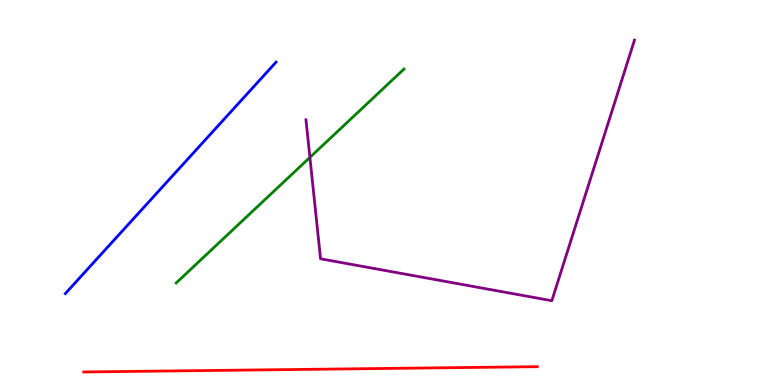[{'lines': ['blue', 'red'], 'intersections': []}, {'lines': ['green', 'red'], 'intersections': []}, {'lines': ['purple', 'red'], 'intersections': []}, {'lines': ['blue', 'green'], 'intersections': []}, {'lines': ['blue', 'purple'], 'intersections': []}, {'lines': ['green', 'purple'], 'intersections': [{'x': 4.0, 'y': 5.91}]}]